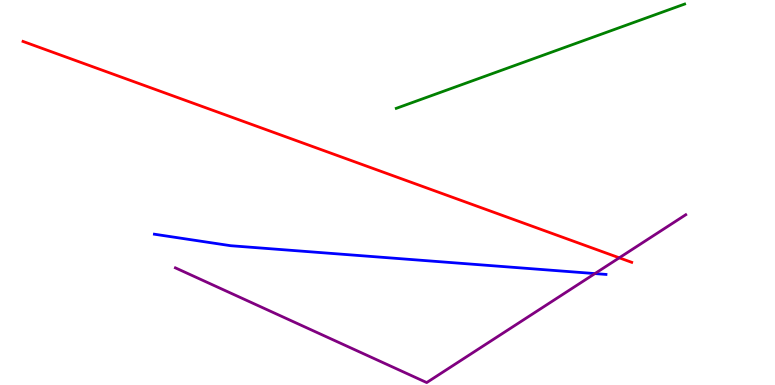[{'lines': ['blue', 'red'], 'intersections': []}, {'lines': ['green', 'red'], 'intersections': []}, {'lines': ['purple', 'red'], 'intersections': [{'x': 7.99, 'y': 3.3}]}, {'lines': ['blue', 'green'], 'intersections': []}, {'lines': ['blue', 'purple'], 'intersections': [{'x': 7.68, 'y': 2.89}]}, {'lines': ['green', 'purple'], 'intersections': []}]